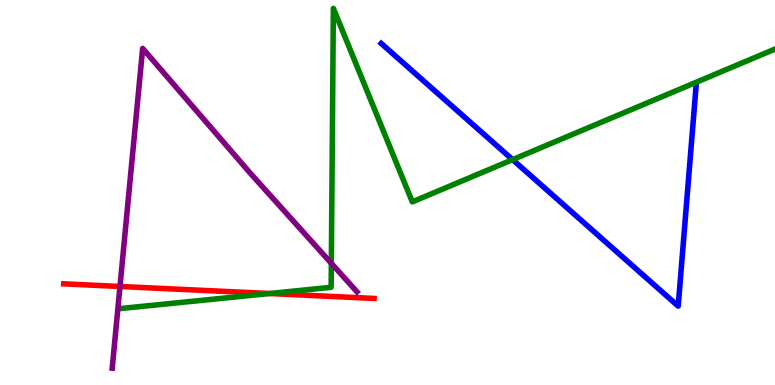[{'lines': ['blue', 'red'], 'intersections': []}, {'lines': ['green', 'red'], 'intersections': [{'x': 3.48, 'y': 2.38}]}, {'lines': ['purple', 'red'], 'intersections': [{'x': 1.55, 'y': 2.56}]}, {'lines': ['blue', 'green'], 'intersections': [{'x': 6.61, 'y': 5.85}]}, {'lines': ['blue', 'purple'], 'intersections': []}, {'lines': ['green', 'purple'], 'intersections': [{'x': 4.28, 'y': 3.16}]}]